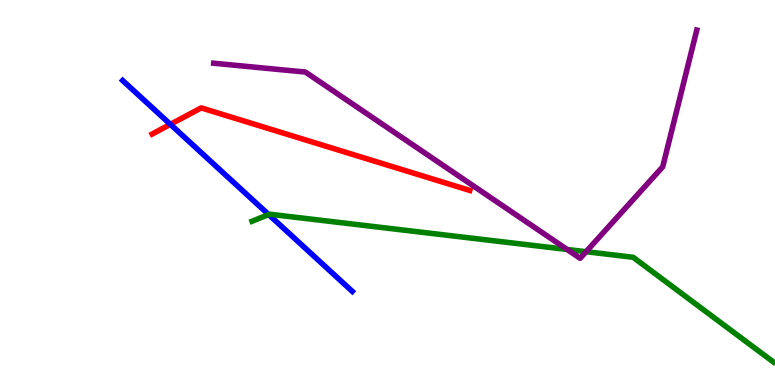[{'lines': ['blue', 'red'], 'intersections': [{'x': 2.2, 'y': 6.77}]}, {'lines': ['green', 'red'], 'intersections': []}, {'lines': ['purple', 'red'], 'intersections': []}, {'lines': ['blue', 'green'], 'intersections': [{'x': 3.47, 'y': 4.43}]}, {'lines': ['blue', 'purple'], 'intersections': []}, {'lines': ['green', 'purple'], 'intersections': [{'x': 7.32, 'y': 3.52}, {'x': 7.56, 'y': 3.46}]}]